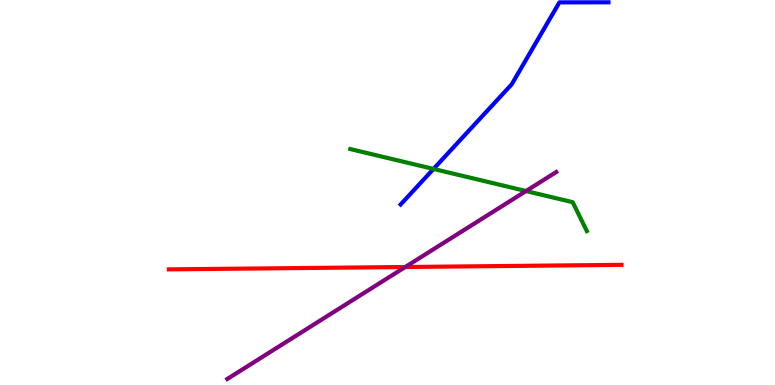[{'lines': ['blue', 'red'], 'intersections': []}, {'lines': ['green', 'red'], 'intersections': []}, {'lines': ['purple', 'red'], 'intersections': [{'x': 5.23, 'y': 3.06}]}, {'lines': ['blue', 'green'], 'intersections': [{'x': 5.59, 'y': 5.61}]}, {'lines': ['blue', 'purple'], 'intersections': []}, {'lines': ['green', 'purple'], 'intersections': [{'x': 6.79, 'y': 5.04}]}]